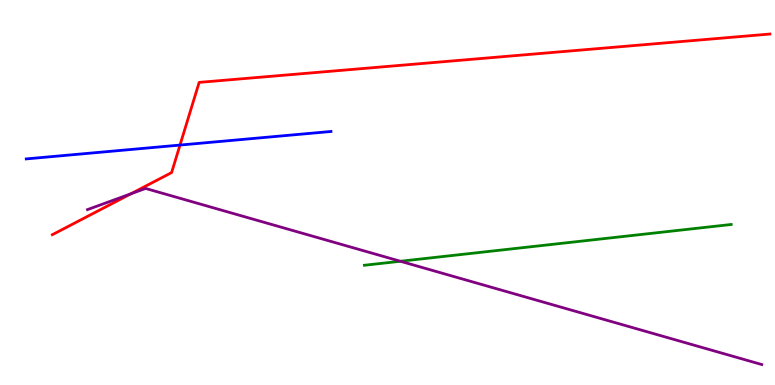[{'lines': ['blue', 'red'], 'intersections': [{'x': 2.32, 'y': 6.23}]}, {'lines': ['green', 'red'], 'intersections': []}, {'lines': ['purple', 'red'], 'intersections': [{'x': 1.69, 'y': 4.97}]}, {'lines': ['blue', 'green'], 'intersections': []}, {'lines': ['blue', 'purple'], 'intersections': []}, {'lines': ['green', 'purple'], 'intersections': [{'x': 5.17, 'y': 3.21}]}]